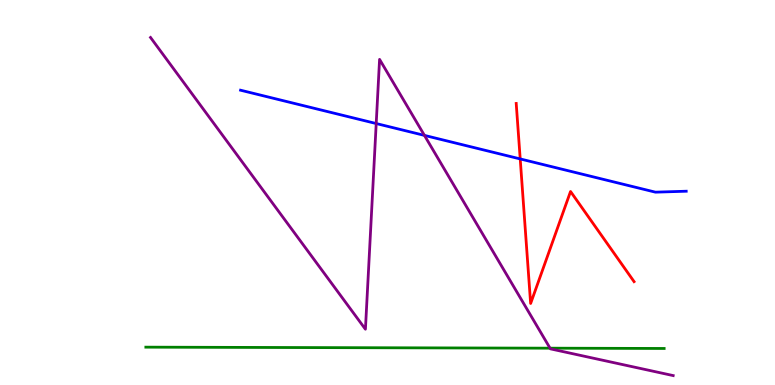[{'lines': ['blue', 'red'], 'intersections': [{'x': 6.71, 'y': 5.87}]}, {'lines': ['green', 'red'], 'intersections': []}, {'lines': ['purple', 'red'], 'intersections': []}, {'lines': ['blue', 'green'], 'intersections': []}, {'lines': ['blue', 'purple'], 'intersections': [{'x': 4.85, 'y': 6.79}, {'x': 5.48, 'y': 6.48}]}, {'lines': ['green', 'purple'], 'intersections': [{'x': 7.1, 'y': 0.956}]}]